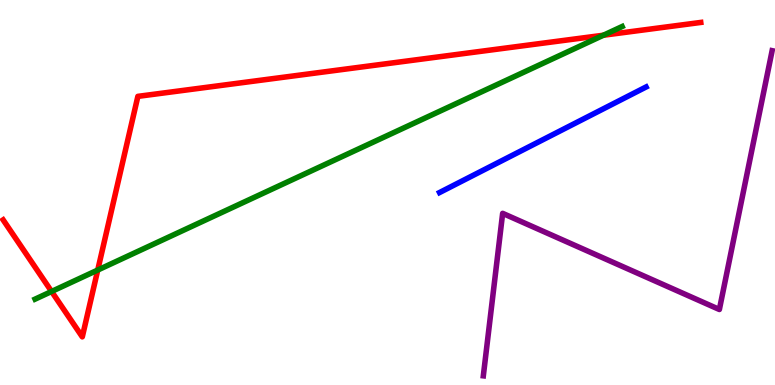[{'lines': ['blue', 'red'], 'intersections': []}, {'lines': ['green', 'red'], 'intersections': [{'x': 0.666, 'y': 2.43}, {'x': 1.26, 'y': 2.99}, {'x': 7.79, 'y': 9.09}]}, {'lines': ['purple', 'red'], 'intersections': []}, {'lines': ['blue', 'green'], 'intersections': []}, {'lines': ['blue', 'purple'], 'intersections': []}, {'lines': ['green', 'purple'], 'intersections': []}]